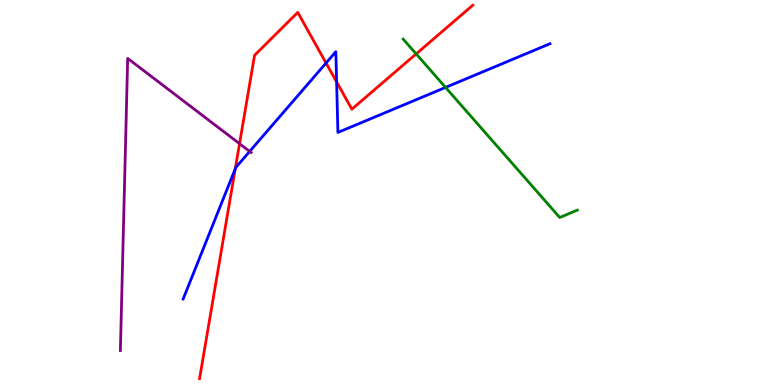[{'lines': ['blue', 'red'], 'intersections': [{'x': 3.04, 'y': 5.61}, {'x': 4.21, 'y': 8.36}, {'x': 4.34, 'y': 7.87}]}, {'lines': ['green', 'red'], 'intersections': [{'x': 5.37, 'y': 8.6}]}, {'lines': ['purple', 'red'], 'intersections': [{'x': 3.09, 'y': 6.27}]}, {'lines': ['blue', 'green'], 'intersections': [{'x': 5.75, 'y': 7.73}]}, {'lines': ['blue', 'purple'], 'intersections': [{'x': 3.22, 'y': 6.07}]}, {'lines': ['green', 'purple'], 'intersections': []}]